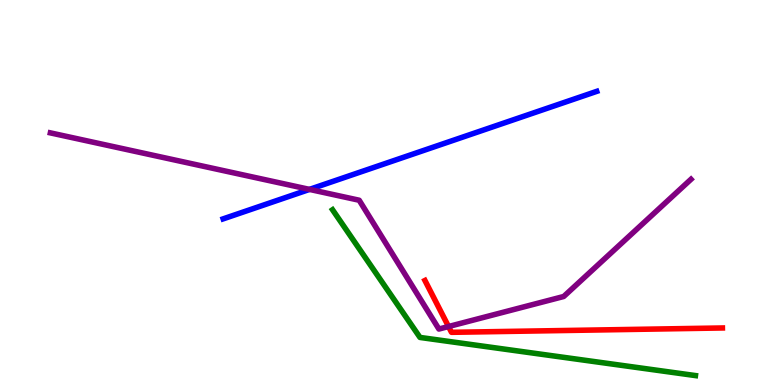[{'lines': ['blue', 'red'], 'intersections': []}, {'lines': ['green', 'red'], 'intersections': []}, {'lines': ['purple', 'red'], 'intersections': [{'x': 5.79, 'y': 1.52}]}, {'lines': ['blue', 'green'], 'intersections': []}, {'lines': ['blue', 'purple'], 'intersections': [{'x': 3.99, 'y': 5.08}]}, {'lines': ['green', 'purple'], 'intersections': []}]